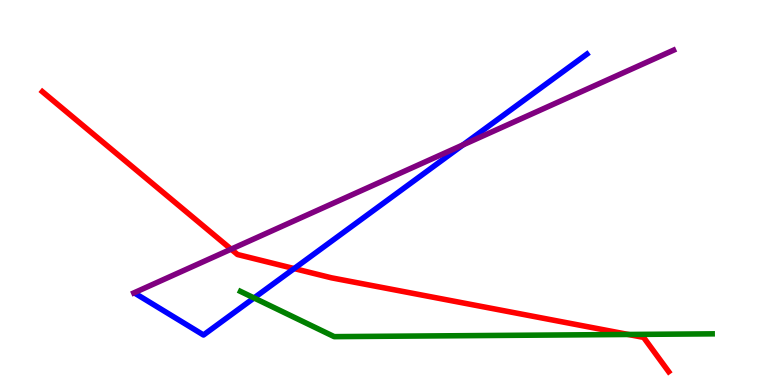[{'lines': ['blue', 'red'], 'intersections': [{'x': 3.8, 'y': 3.02}]}, {'lines': ['green', 'red'], 'intersections': [{'x': 8.11, 'y': 1.31}]}, {'lines': ['purple', 'red'], 'intersections': [{'x': 2.98, 'y': 3.53}]}, {'lines': ['blue', 'green'], 'intersections': [{'x': 3.28, 'y': 2.26}]}, {'lines': ['blue', 'purple'], 'intersections': [{'x': 5.97, 'y': 6.24}]}, {'lines': ['green', 'purple'], 'intersections': []}]